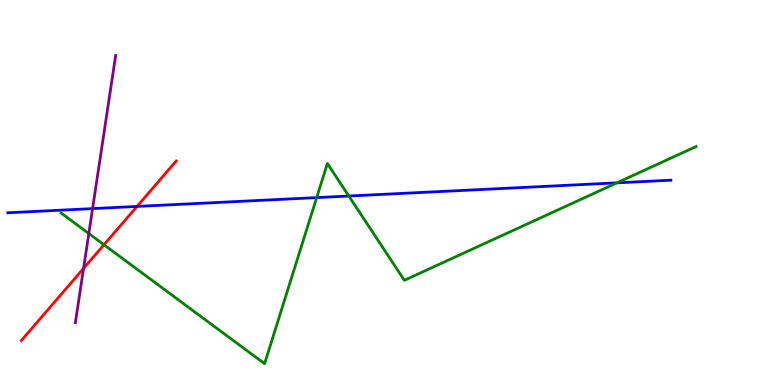[{'lines': ['blue', 'red'], 'intersections': [{'x': 1.77, 'y': 4.64}]}, {'lines': ['green', 'red'], 'intersections': [{'x': 1.34, 'y': 3.64}]}, {'lines': ['purple', 'red'], 'intersections': [{'x': 1.08, 'y': 3.03}]}, {'lines': ['blue', 'green'], 'intersections': [{'x': 4.09, 'y': 4.87}, {'x': 4.5, 'y': 4.91}, {'x': 7.96, 'y': 5.25}]}, {'lines': ['blue', 'purple'], 'intersections': [{'x': 1.19, 'y': 4.58}]}, {'lines': ['green', 'purple'], 'intersections': [{'x': 1.15, 'y': 3.93}]}]